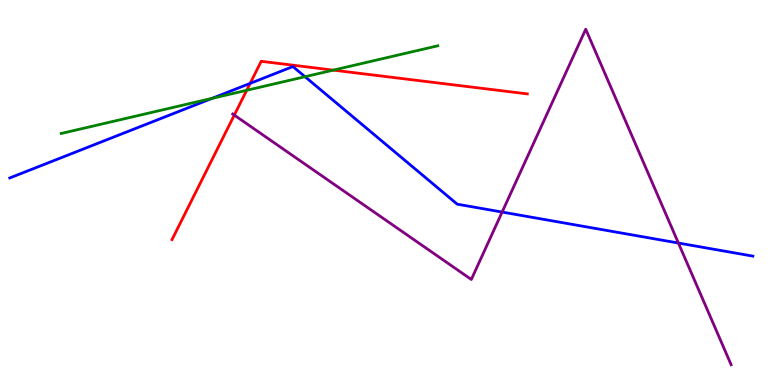[{'lines': ['blue', 'red'], 'intersections': [{'x': 3.23, 'y': 7.83}]}, {'lines': ['green', 'red'], 'intersections': [{'x': 3.18, 'y': 7.65}, {'x': 4.3, 'y': 8.18}]}, {'lines': ['purple', 'red'], 'intersections': [{'x': 3.02, 'y': 7.01}]}, {'lines': ['blue', 'green'], 'intersections': [{'x': 2.74, 'y': 7.45}, {'x': 3.94, 'y': 8.01}]}, {'lines': ['blue', 'purple'], 'intersections': [{'x': 6.48, 'y': 4.49}, {'x': 8.75, 'y': 3.69}]}, {'lines': ['green', 'purple'], 'intersections': []}]